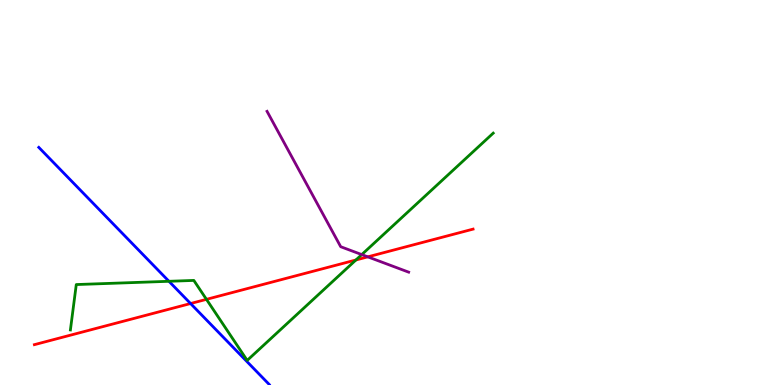[{'lines': ['blue', 'red'], 'intersections': [{'x': 2.46, 'y': 2.12}]}, {'lines': ['green', 'red'], 'intersections': [{'x': 2.66, 'y': 2.22}, {'x': 4.59, 'y': 3.25}]}, {'lines': ['purple', 'red'], 'intersections': [{'x': 4.75, 'y': 3.33}]}, {'lines': ['blue', 'green'], 'intersections': [{'x': 2.18, 'y': 2.69}]}, {'lines': ['blue', 'purple'], 'intersections': []}, {'lines': ['green', 'purple'], 'intersections': [{'x': 4.67, 'y': 3.39}]}]